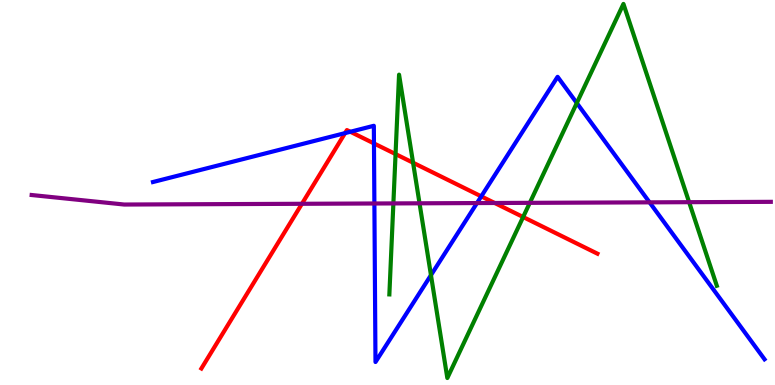[{'lines': ['blue', 'red'], 'intersections': [{'x': 4.45, 'y': 6.54}, {'x': 4.52, 'y': 6.58}, {'x': 4.83, 'y': 6.27}, {'x': 6.21, 'y': 4.9}]}, {'lines': ['green', 'red'], 'intersections': [{'x': 5.1, 'y': 6.0}, {'x': 5.33, 'y': 5.77}, {'x': 6.75, 'y': 4.36}]}, {'lines': ['purple', 'red'], 'intersections': [{'x': 3.9, 'y': 4.71}, {'x': 6.38, 'y': 4.73}]}, {'lines': ['blue', 'green'], 'intersections': [{'x': 5.56, 'y': 2.85}, {'x': 7.44, 'y': 7.32}]}, {'lines': ['blue', 'purple'], 'intersections': [{'x': 4.83, 'y': 4.71}, {'x': 6.15, 'y': 4.73}, {'x': 8.38, 'y': 4.74}]}, {'lines': ['green', 'purple'], 'intersections': [{'x': 5.08, 'y': 4.72}, {'x': 5.41, 'y': 4.72}, {'x': 6.84, 'y': 4.73}, {'x': 8.89, 'y': 4.75}]}]